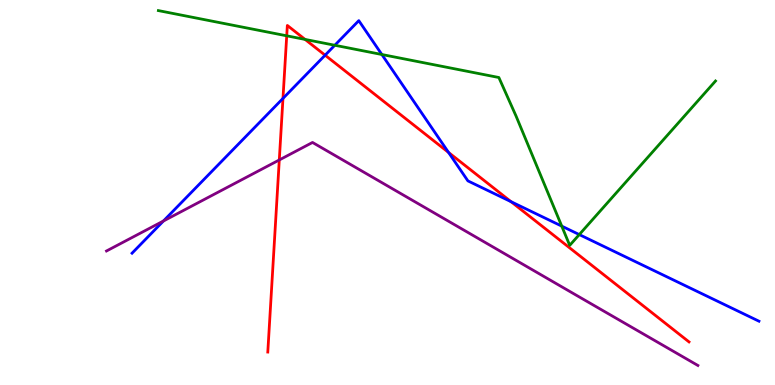[{'lines': ['blue', 'red'], 'intersections': [{'x': 3.65, 'y': 7.44}, {'x': 4.19, 'y': 8.57}, {'x': 5.79, 'y': 6.04}, {'x': 6.59, 'y': 4.76}]}, {'lines': ['green', 'red'], 'intersections': [{'x': 3.7, 'y': 9.07}, {'x': 3.94, 'y': 8.98}]}, {'lines': ['purple', 'red'], 'intersections': [{'x': 3.6, 'y': 5.85}]}, {'lines': ['blue', 'green'], 'intersections': [{'x': 4.32, 'y': 8.82}, {'x': 4.93, 'y': 8.58}, {'x': 7.25, 'y': 4.13}, {'x': 7.47, 'y': 3.91}]}, {'lines': ['blue', 'purple'], 'intersections': [{'x': 2.11, 'y': 4.26}]}, {'lines': ['green', 'purple'], 'intersections': []}]